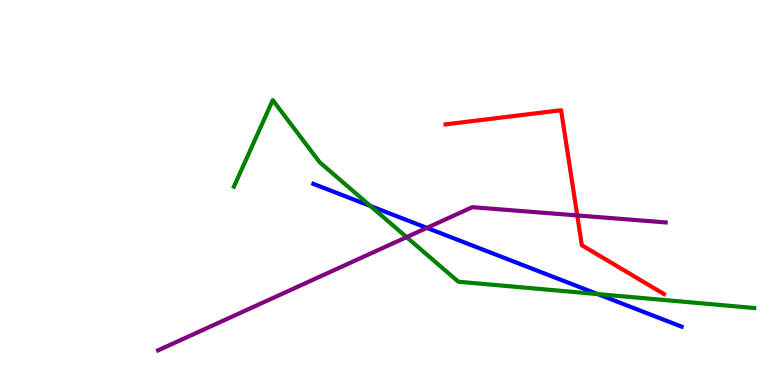[{'lines': ['blue', 'red'], 'intersections': []}, {'lines': ['green', 'red'], 'intersections': []}, {'lines': ['purple', 'red'], 'intersections': [{'x': 7.45, 'y': 4.4}]}, {'lines': ['blue', 'green'], 'intersections': [{'x': 4.78, 'y': 4.65}, {'x': 7.71, 'y': 2.36}]}, {'lines': ['blue', 'purple'], 'intersections': [{'x': 5.51, 'y': 4.08}]}, {'lines': ['green', 'purple'], 'intersections': [{'x': 5.25, 'y': 3.84}]}]